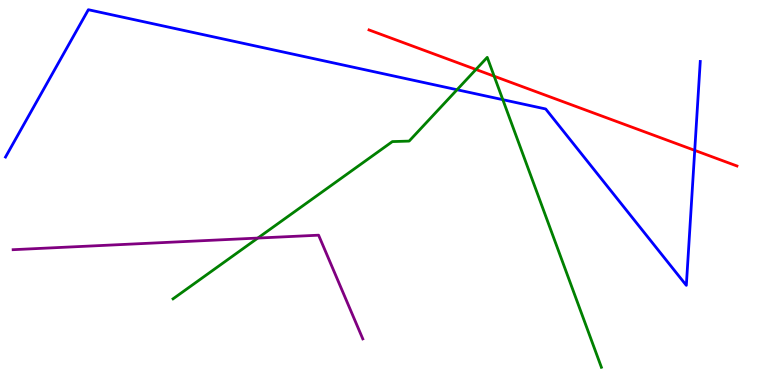[{'lines': ['blue', 'red'], 'intersections': [{'x': 8.96, 'y': 6.09}]}, {'lines': ['green', 'red'], 'intersections': [{'x': 6.14, 'y': 8.2}, {'x': 6.38, 'y': 8.02}]}, {'lines': ['purple', 'red'], 'intersections': []}, {'lines': ['blue', 'green'], 'intersections': [{'x': 5.9, 'y': 7.67}, {'x': 6.49, 'y': 7.41}]}, {'lines': ['blue', 'purple'], 'intersections': []}, {'lines': ['green', 'purple'], 'intersections': [{'x': 3.33, 'y': 3.82}]}]